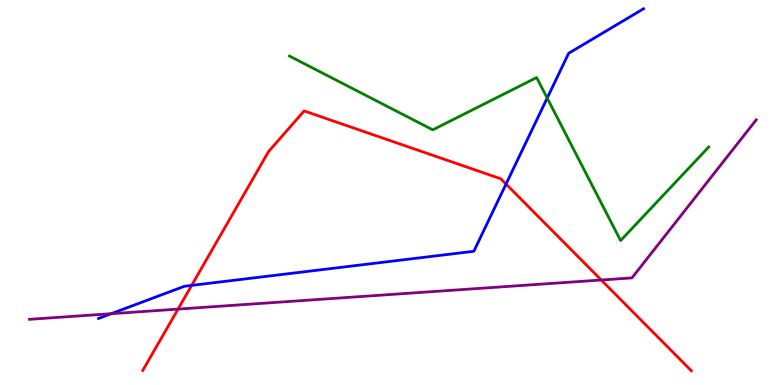[{'lines': ['blue', 'red'], 'intersections': [{'x': 2.47, 'y': 2.59}, {'x': 6.53, 'y': 5.22}]}, {'lines': ['green', 'red'], 'intersections': []}, {'lines': ['purple', 'red'], 'intersections': [{'x': 2.3, 'y': 1.97}, {'x': 7.76, 'y': 2.73}]}, {'lines': ['blue', 'green'], 'intersections': [{'x': 7.06, 'y': 7.45}]}, {'lines': ['blue', 'purple'], 'intersections': [{'x': 1.43, 'y': 1.85}]}, {'lines': ['green', 'purple'], 'intersections': []}]